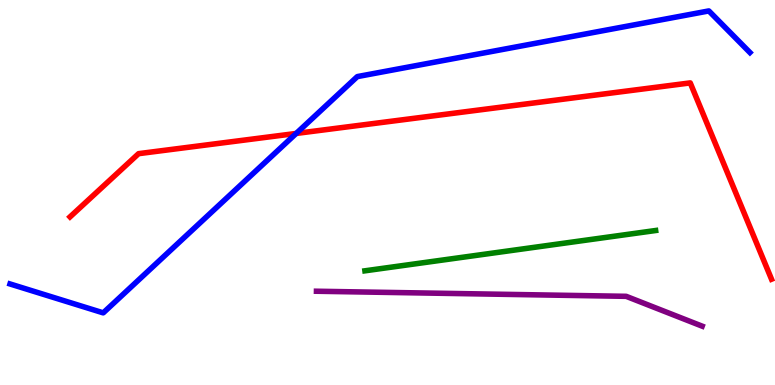[{'lines': ['blue', 'red'], 'intersections': [{'x': 3.82, 'y': 6.53}]}, {'lines': ['green', 'red'], 'intersections': []}, {'lines': ['purple', 'red'], 'intersections': []}, {'lines': ['blue', 'green'], 'intersections': []}, {'lines': ['blue', 'purple'], 'intersections': []}, {'lines': ['green', 'purple'], 'intersections': []}]